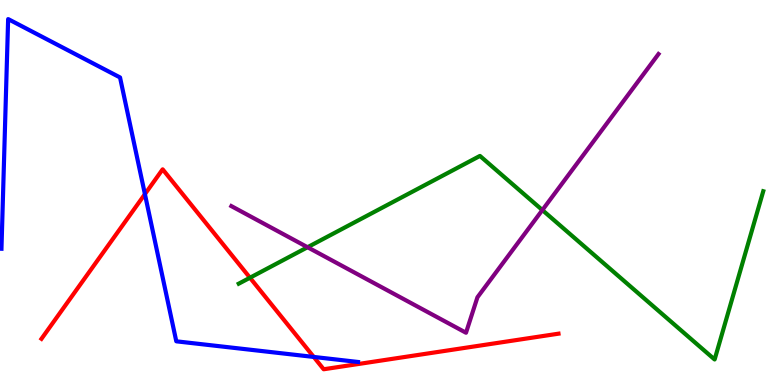[{'lines': ['blue', 'red'], 'intersections': [{'x': 1.87, 'y': 4.96}, {'x': 4.05, 'y': 0.729}]}, {'lines': ['green', 'red'], 'intersections': [{'x': 3.23, 'y': 2.79}]}, {'lines': ['purple', 'red'], 'intersections': []}, {'lines': ['blue', 'green'], 'intersections': []}, {'lines': ['blue', 'purple'], 'intersections': []}, {'lines': ['green', 'purple'], 'intersections': [{'x': 3.97, 'y': 3.58}, {'x': 7.0, 'y': 4.54}]}]